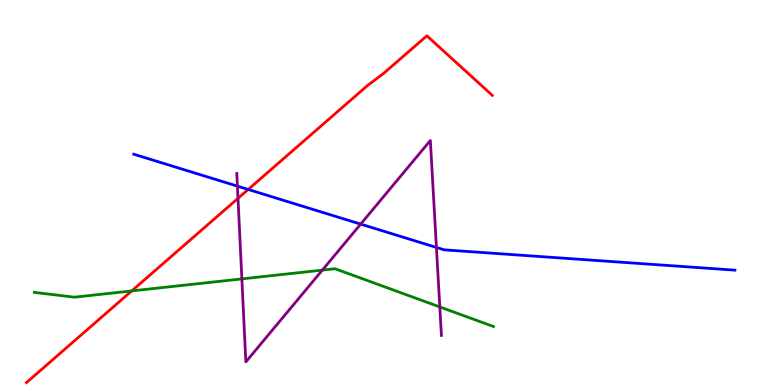[{'lines': ['blue', 'red'], 'intersections': [{'x': 3.2, 'y': 5.08}]}, {'lines': ['green', 'red'], 'intersections': [{'x': 1.7, 'y': 2.44}]}, {'lines': ['purple', 'red'], 'intersections': [{'x': 3.07, 'y': 4.85}]}, {'lines': ['blue', 'green'], 'intersections': []}, {'lines': ['blue', 'purple'], 'intersections': [{'x': 3.06, 'y': 5.17}, {'x': 4.65, 'y': 4.18}, {'x': 5.63, 'y': 3.57}]}, {'lines': ['green', 'purple'], 'intersections': [{'x': 3.12, 'y': 2.76}, {'x': 4.16, 'y': 2.98}, {'x': 5.67, 'y': 2.03}]}]